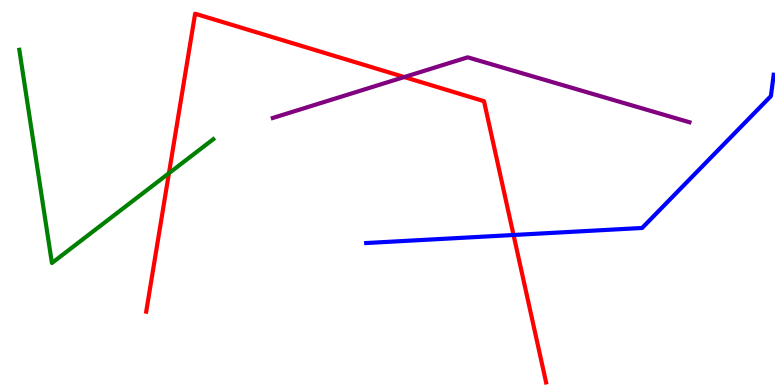[{'lines': ['blue', 'red'], 'intersections': [{'x': 6.63, 'y': 3.9}]}, {'lines': ['green', 'red'], 'intersections': [{'x': 2.18, 'y': 5.5}]}, {'lines': ['purple', 'red'], 'intersections': [{'x': 5.22, 'y': 8.0}]}, {'lines': ['blue', 'green'], 'intersections': []}, {'lines': ['blue', 'purple'], 'intersections': []}, {'lines': ['green', 'purple'], 'intersections': []}]